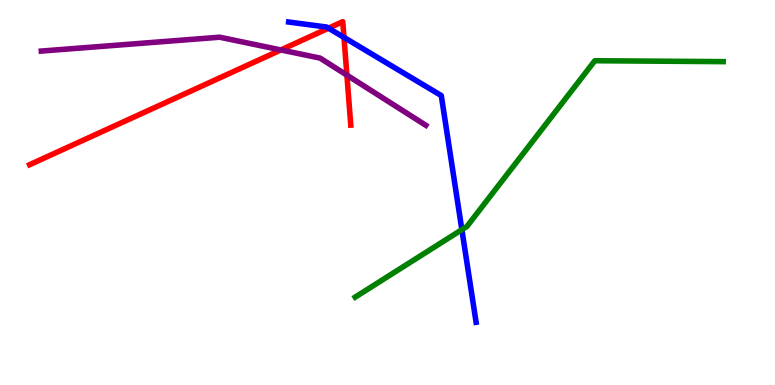[{'lines': ['blue', 'red'], 'intersections': [{'x': 4.24, 'y': 9.27}, {'x': 4.44, 'y': 9.03}]}, {'lines': ['green', 'red'], 'intersections': []}, {'lines': ['purple', 'red'], 'intersections': [{'x': 3.62, 'y': 8.7}, {'x': 4.48, 'y': 8.05}]}, {'lines': ['blue', 'green'], 'intersections': [{'x': 5.96, 'y': 4.03}]}, {'lines': ['blue', 'purple'], 'intersections': []}, {'lines': ['green', 'purple'], 'intersections': []}]